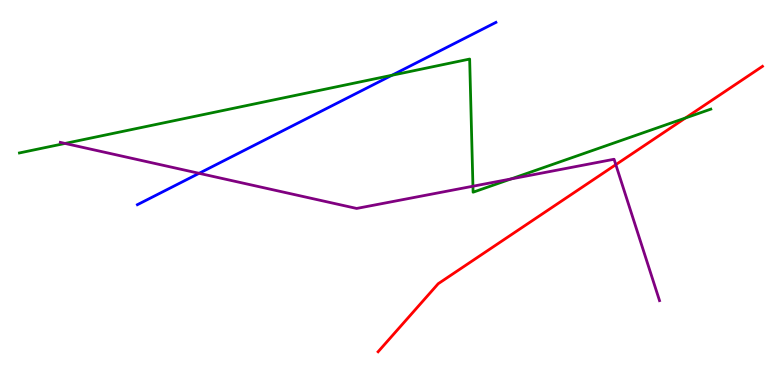[{'lines': ['blue', 'red'], 'intersections': []}, {'lines': ['green', 'red'], 'intersections': [{'x': 8.84, 'y': 6.93}]}, {'lines': ['purple', 'red'], 'intersections': [{'x': 7.95, 'y': 5.72}]}, {'lines': ['blue', 'green'], 'intersections': [{'x': 5.06, 'y': 8.05}]}, {'lines': ['blue', 'purple'], 'intersections': [{'x': 2.57, 'y': 5.5}]}, {'lines': ['green', 'purple'], 'intersections': [{'x': 0.839, 'y': 6.27}, {'x': 6.1, 'y': 5.16}, {'x': 6.59, 'y': 5.35}]}]